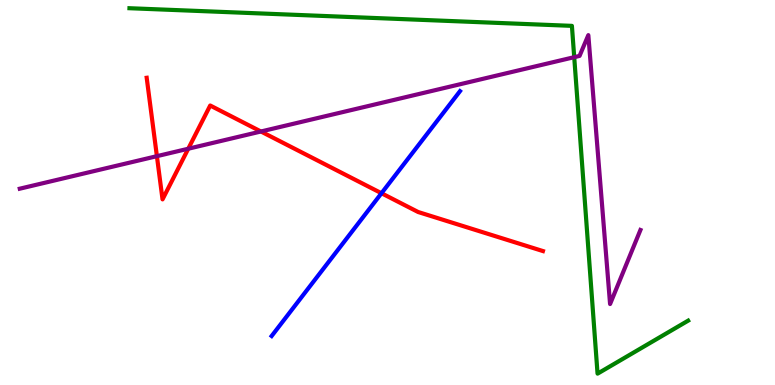[{'lines': ['blue', 'red'], 'intersections': [{'x': 4.92, 'y': 4.98}]}, {'lines': ['green', 'red'], 'intersections': []}, {'lines': ['purple', 'red'], 'intersections': [{'x': 2.02, 'y': 5.94}, {'x': 2.43, 'y': 6.14}, {'x': 3.37, 'y': 6.58}]}, {'lines': ['blue', 'green'], 'intersections': []}, {'lines': ['blue', 'purple'], 'intersections': []}, {'lines': ['green', 'purple'], 'intersections': [{'x': 7.41, 'y': 8.52}]}]